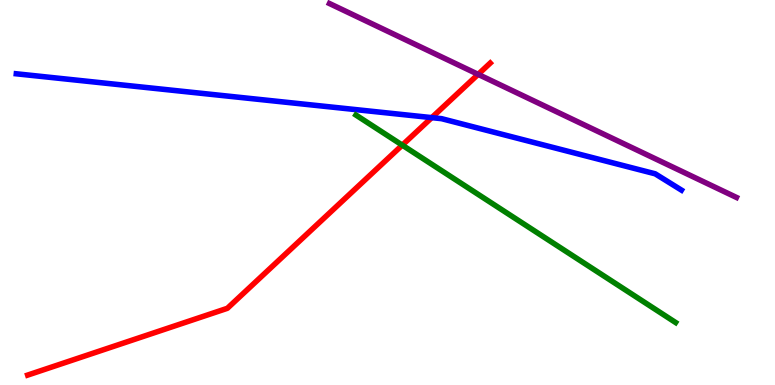[{'lines': ['blue', 'red'], 'intersections': [{'x': 5.57, 'y': 6.94}]}, {'lines': ['green', 'red'], 'intersections': [{'x': 5.19, 'y': 6.23}]}, {'lines': ['purple', 'red'], 'intersections': [{'x': 6.17, 'y': 8.07}]}, {'lines': ['blue', 'green'], 'intersections': []}, {'lines': ['blue', 'purple'], 'intersections': []}, {'lines': ['green', 'purple'], 'intersections': []}]